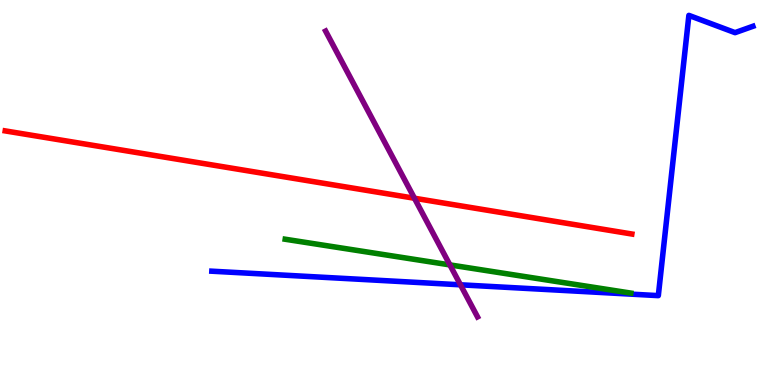[{'lines': ['blue', 'red'], 'intersections': []}, {'lines': ['green', 'red'], 'intersections': []}, {'lines': ['purple', 'red'], 'intersections': [{'x': 5.35, 'y': 4.85}]}, {'lines': ['blue', 'green'], 'intersections': []}, {'lines': ['blue', 'purple'], 'intersections': [{'x': 5.94, 'y': 2.6}]}, {'lines': ['green', 'purple'], 'intersections': [{'x': 5.81, 'y': 3.12}]}]